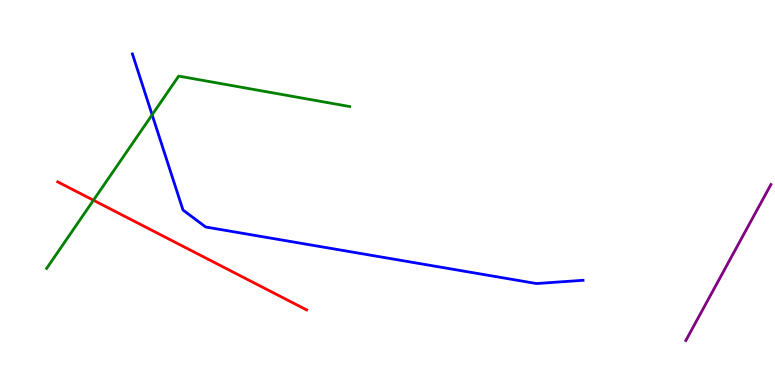[{'lines': ['blue', 'red'], 'intersections': []}, {'lines': ['green', 'red'], 'intersections': [{'x': 1.21, 'y': 4.8}]}, {'lines': ['purple', 'red'], 'intersections': []}, {'lines': ['blue', 'green'], 'intersections': [{'x': 1.96, 'y': 7.02}]}, {'lines': ['blue', 'purple'], 'intersections': []}, {'lines': ['green', 'purple'], 'intersections': []}]